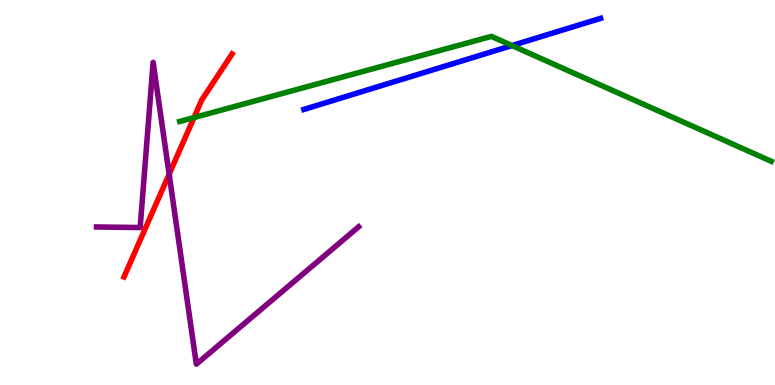[{'lines': ['blue', 'red'], 'intersections': []}, {'lines': ['green', 'red'], 'intersections': [{'x': 2.5, 'y': 6.95}]}, {'lines': ['purple', 'red'], 'intersections': [{'x': 2.18, 'y': 5.48}]}, {'lines': ['blue', 'green'], 'intersections': [{'x': 6.61, 'y': 8.82}]}, {'lines': ['blue', 'purple'], 'intersections': []}, {'lines': ['green', 'purple'], 'intersections': []}]